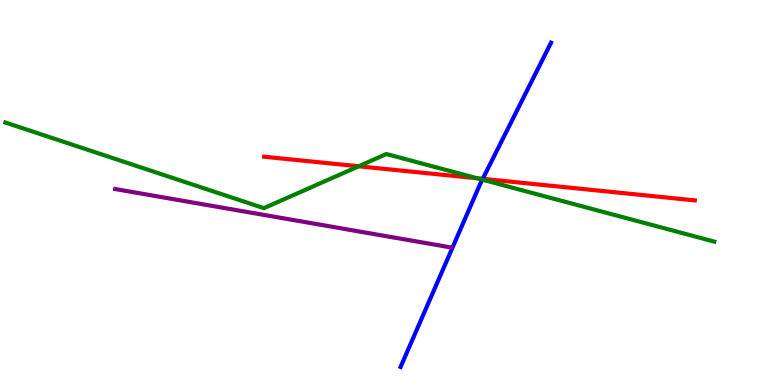[{'lines': ['blue', 'red'], 'intersections': [{'x': 6.23, 'y': 5.36}]}, {'lines': ['green', 'red'], 'intersections': [{'x': 4.63, 'y': 5.68}, {'x': 6.16, 'y': 5.37}]}, {'lines': ['purple', 'red'], 'intersections': []}, {'lines': ['blue', 'green'], 'intersections': [{'x': 6.22, 'y': 5.33}]}, {'lines': ['blue', 'purple'], 'intersections': []}, {'lines': ['green', 'purple'], 'intersections': []}]